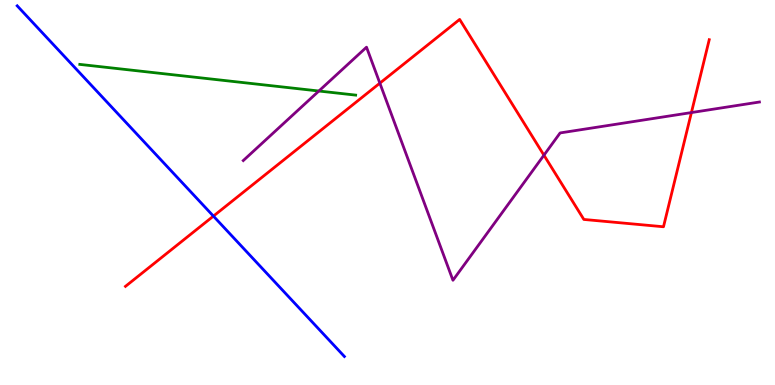[{'lines': ['blue', 'red'], 'intersections': [{'x': 2.75, 'y': 4.39}]}, {'lines': ['green', 'red'], 'intersections': []}, {'lines': ['purple', 'red'], 'intersections': [{'x': 4.9, 'y': 7.84}, {'x': 7.02, 'y': 5.97}, {'x': 8.92, 'y': 7.08}]}, {'lines': ['blue', 'green'], 'intersections': []}, {'lines': ['blue', 'purple'], 'intersections': []}, {'lines': ['green', 'purple'], 'intersections': [{'x': 4.11, 'y': 7.64}]}]